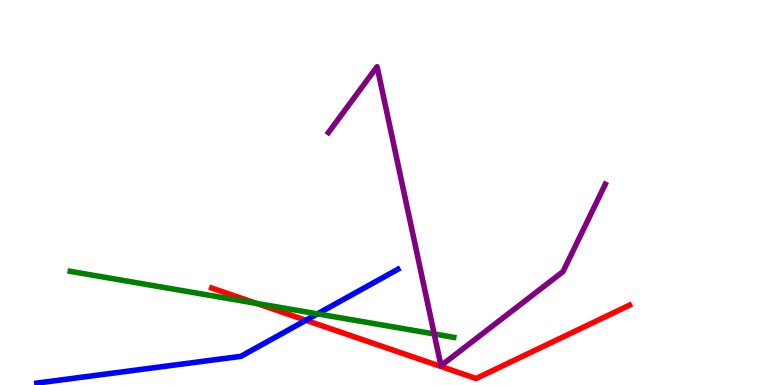[{'lines': ['blue', 'red'], 'intersections': [{'x': 3.95, 'y': 1.68}]}, {'lines': ['green', 'red'], 'intersections': [{'x': 3.31, 'y': 2.12}]}, {'lines': ['purple', 'red'], 'intersections': []}, {'lines': ['blue', 'green'], 'intersections': [{'x': 4.1, 'y': 1.85}]}, {'lines': ['blue', 'purple'], 'intersections': []}, {'lines': ['green', 'purple'], 'intersections': [{'x': 5.6, 'y': 1.33}]}]